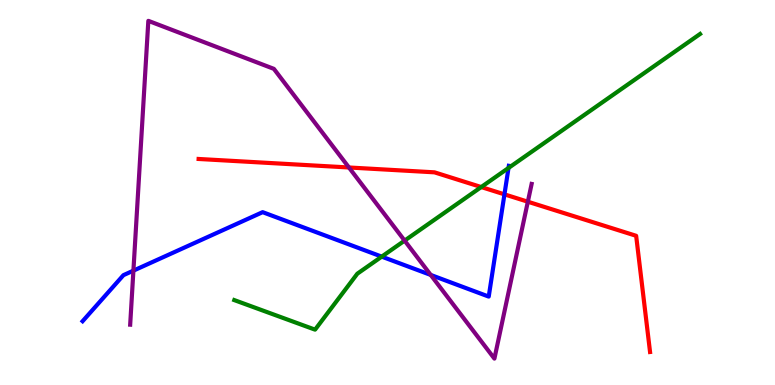[{'lines': ['blue', 'red'], 'intersections': [{'x': 6.51, 'y': 4.95}]}, {'lines': ['green', 'red'], 'intersections': [{'x': 6.21, 'y': 5.14}]}, {'lines': ['purple', 'red'], 'intersections': [{'x': 4.5, 'y': 5.65}, {'x': 6.81, 'y': 4.76}]}, {'lines': ['blue', 'green'], 'intersections': [{'x': 4.93, 'y': 3.33}, {'x': 6.56, 'y': 5.64}]}, {'lines': ['blue', 'purple'], 'intersections': [{'x': 1.72, 'y': 2.97}, {'x': 5.56, 'y': 2.86}]}, {'lines': ['green', 'purple'], 'intersections': [{'x': 5.22, 'y': 3.75}]}]